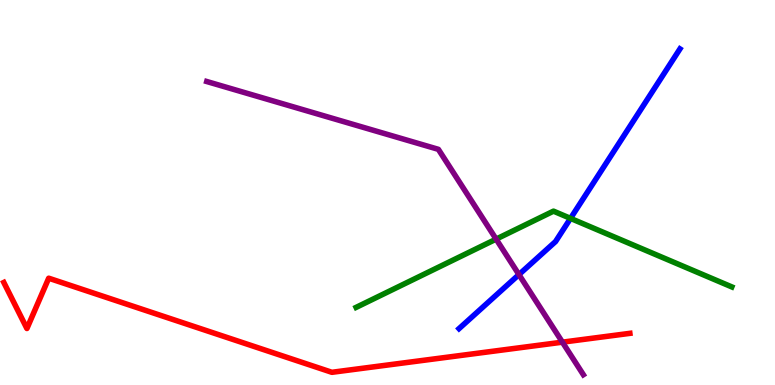[{'lines': ['blue', 'red'], 'intersections': []}, {'lines': ['green', 'red'], 'intersections': []}, {'lines': ['purple', 'red'], 'intersections': [{'x': 7.26, 'y': 1.11}]}, {'lines': ['blue', 'green'], 'intersections': [{'x': 7.36, 'y': 4.33}]}, {'lines': ['blue', 'purple'], 'intersections': [{'x': 6.7, 'y': 2.87}]}, {'lines': ['green', 'purple'], 'intersections': [{'x': 6.4, 'y': 3.79}]}]